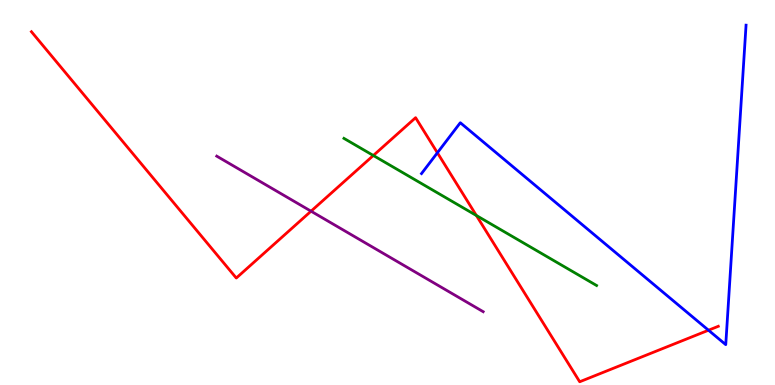[{'lines': ['blue', 'red'], 'intersections': [{'x': 5.64, 'y': 6.03}, {'x': 9.14, 'y': 1.42}]}, {'lines': ['green', 'red'], 'intersections': [{'x': 4.82, 'y': 5.96}, {'x': 6.15, 'y': 4.4}]}, {'lines': ['purple', 'red'], 'intersections': [{'x': 4.01, 'y': 4.51}]}, {'lines': ['blue', 'green'], 'intersections': []}, {'lines': ['blue', 'purple'], 'intersections': []}, {'lines': ['green', 'purple'], 'intersections': []}]